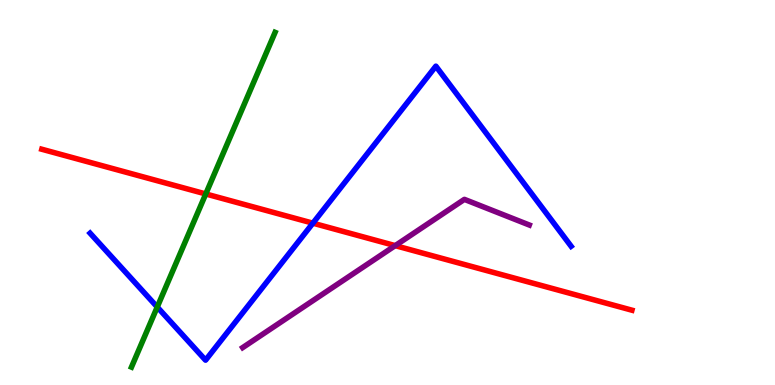[{'lines': ['blue', 'red'], 'intersections': [{'x': 4.04, 'y': 4.2}]}, {'lines': ['green', 'red'], 'intersections': [{'x': 2.65, 'y': 4.96}]}, {'lines': ['purple', 'red'], 'intersections': [{'x': 5.1, 'y': 3.62}]}, {'lines': ['blue', 'green'], 'intersections': [{'x': 2.03, 'y': 2.03}]}, {'lines': ['blue', 'purple'], 'intersections': []}, {'lines': ['green', 'purple'], 'intersections': []}]